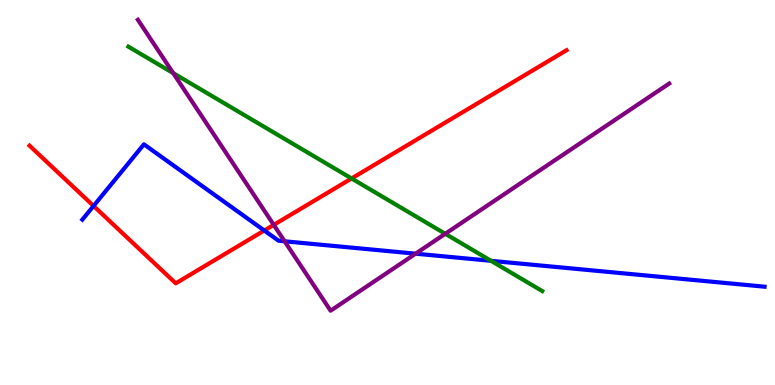[{'lines': ['blue', 'red'], 'intersections': [{'x': 1.21, 'y': 4.65}, {'x': 3.41, 'y': 4.01}]}, {'lines': ['green', 'red'], 'intersections': [{'x': 4.54, 'y': 5.36}]}, {'lines': ['purple', 'red'], 'intersections': [{'x': 3.53, 'y': 4.16}]}, {'lines': ['blue', 'green'], 'intersections': [{'x': 6.34, 'y': 3.23}]}, {'lines': ['blue', 'purple'], 'intersections': [{'x': 3.67, 'y': 3.73}, {'x': 5.36, 'y': 3.41}]}, {'lines': ['green', 'purple'], 'intersections': [{'x': 2.24, 'y': 8.1}, {'x': 5.75, 'y': 3.93}]}]